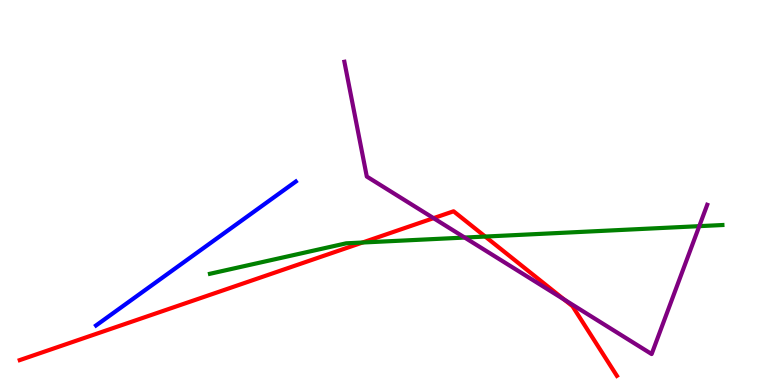[{'lines': ['blue', 'red'], 'intersections': []}, {'lines': ['green', 'red'], 'intersections': [{'x': 4.68, 'y': 3.7}, {'x': 6.26, 'y': 3.86}]}, {'lines': ['purple', 'red'], 'intersections': [{'x': 5.59, 'y': 4.33}, {'x': 7.28, 'y': 2.22}]}, {'lines': ['blue', 'green'], 'intersections': []}, {'lines': ['blue', 'purple'], 'intersections': []}, {'lines': ['green', 'purple'], 'intersections': [{'x': 6.0, 'y': 3.83}, {'x': 9.02, 'y': 4.13}]}]